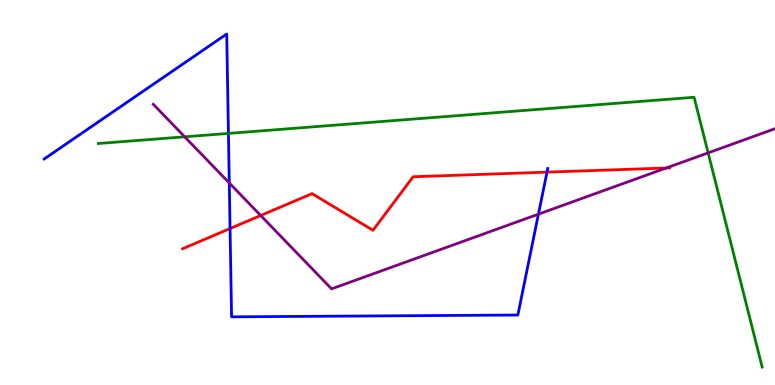[{'lines': ['blue', 'red'], 'intersections': [{'x': 2.97, 'y': 4.06}, {'x': 7.06, 'y': 5.53}]}, {'lines': ['green', 'red'], 'intersections': []}, {'lines': ['purple', 'red'], 'intersections': [{'x': 3.36, 'y': 4.4}, {'x': 8.6, 'y': 5.64}]}, {'lines': ['blue', 'green'], 'intersections': [{'x': 2.95, 'y': 6.53}]}, {'lines': ['blue', 'purple'], 'intersections': [{'x': 2.96, 'y': 5.25}, {'x': 6.95, 'y': 4.44}]}, {'lines': ['green', 'purple'], 'intersections': [{'x': 2.38, 'y': 6.45}, {'x': 9.14, 'y': 6.03}]}]